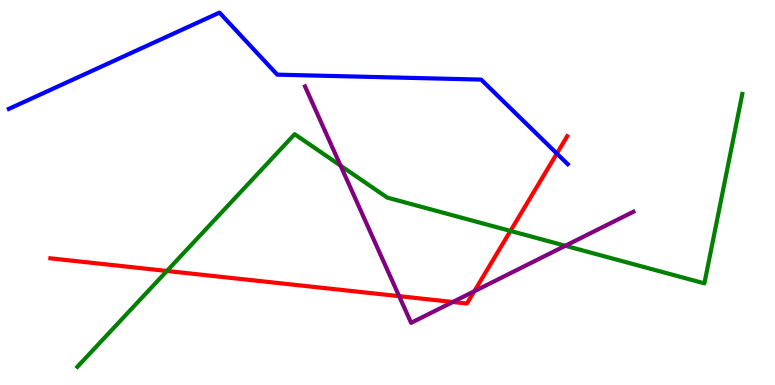[{'lines': ['blue', 'red'], 'intersections': [{'x': 7.19, 'y': 6.01}]}, {'lines': ['green', 'red'], 'intersections': [{'x': 2.15, 'y': 2.96}, {'x': 6.59, 'y': 4.0}]}, {'lines': ['purple', 'red'], 'intersections': [{'x': 5.15, 'y': 2.31}, {'x': 5.84, 'y': 2.16}, {'x': 6.12, 'y': 2.44}]}, {'lines': ['blue', 'green'], 'intersections': []}, {'lines': ['blue', 'purple'], 'intersections': []}, {'lines': ['green', 'purple'], 'intersections': [{'x': 4.39, 'y': 5.7}, {'x': 7.29, 'y': 3.62}]}]